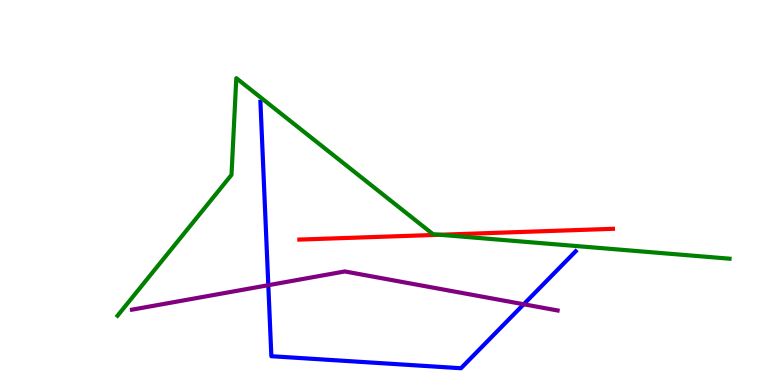[{'lines': ['blue', 'red'], 'intersections': []}, {'lines': ['green', 'red'], 'intersections': [{'x': 5.67, 'y': 3.9}]}, {'lines': ['purple', 'red'], 'intersections': []}, {'lines': ['blue', 'green'], 'intersections': []}, {'lines': ['blue', 'purple'], 'intersections': [{'x': 3.46, 'y': 2.59}, {'x': 6.76, 'y': 2.1}]}, {'lines': ['green', 'purple'], 'intersections': []}]